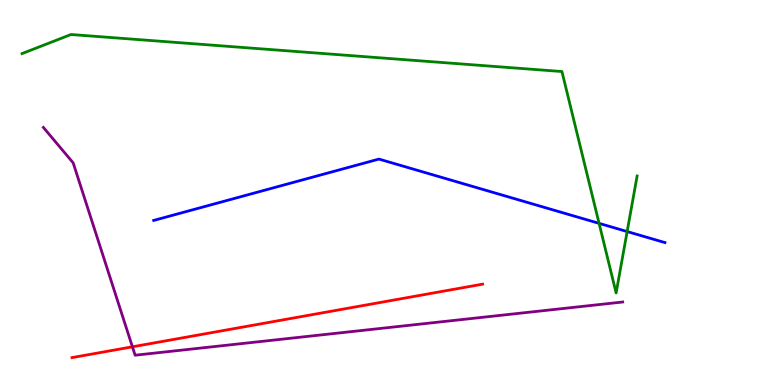[{'lines': ['blue', 'red'], 'intersections': []}, {'lines': ['green', 'red'], 'intersections': []}, {'lines': ['purple', 'red'], 'intersections': [{'x': 1.71, 'y': 0.992}]}, {'lines': ['blue', 'green'], 'intersections': [{'x': 7.73, 'y': 4.2}, {'x': 8.09, 'y': 3.99}]}, {'lines': ['blue', 'purple'], 'intersections': []}, {'lines': ['green', 'purple'], 'intersections': []}]